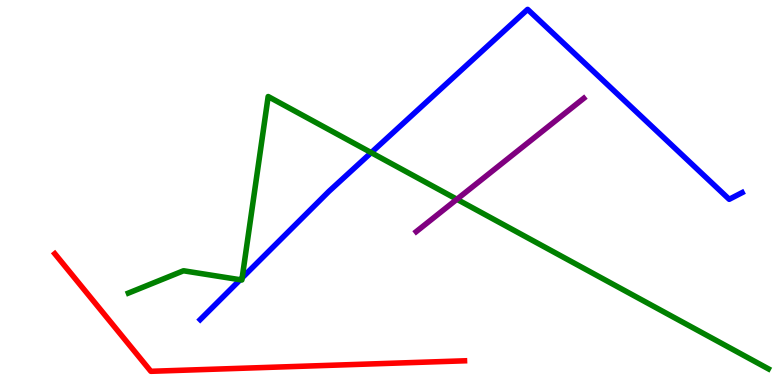[{'lines': ['blue', 'red'], 'intersections': []}, {'lines': ['green', 'red'], 'intersections': []}, {'lines': ['purple', 'red'], 'intersections': []}, {'lines': ['blue', 'green'], 'intersections': [{'x': 3.1, 'y': 2.73}, {'x': 3.12, 'y': 2.78}, {'x': 4.79, 'y': 6.04}]}, {'lines': ['blue', 'purple'], 'intersections': []}, {'lines': ['green', 'purple'], 'intersections': [{'x': 5.9, 'y': 4.82}]}]